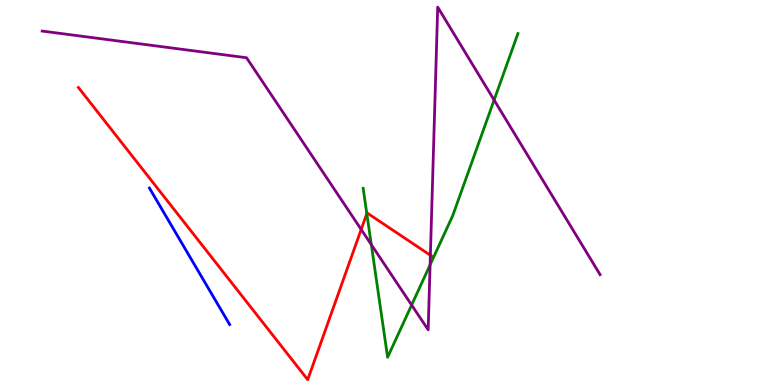[{'lines': ['blue', 'red'], 'intersections': []}, {'lines': ['green', 'red'], 'intersections': [{'x': 4.73, 'y': 4.45}]}, {'lines': ['purple', 'red'], 'intersections': [{'x': 4.66, 'y': 4.04}, {'x': 5.55, 'y': 3.37}]}, {'lines': ['blue', 'green'], 'intersections': []}, {'lines': ['blue', 'purple'], 'intersections': []}, {'lines': ['green', 'purple'], 'intersections': [{'x': 4.79, 'y': 3.65}, {'x': 5.31, 'y': 2.08}, {'x': 5.55, 'y': 3.12}, {'x': 6.38, 'y': 7.4}]}]